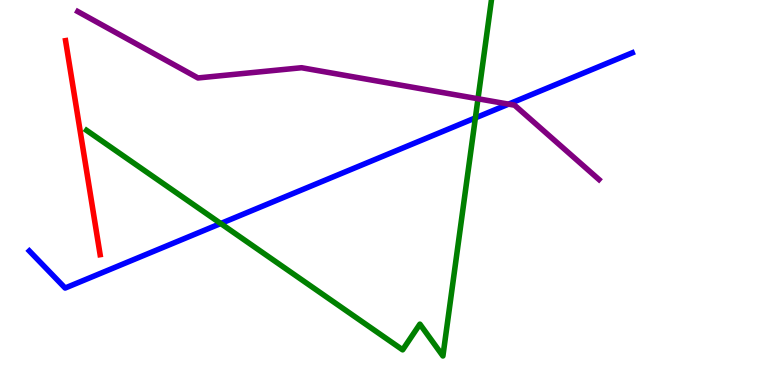[{'lines': ['blue', 'red'], 'intersections': []}, {'lines': ['green', 'red'], 'intersections': []}, {'lines': ['purple', 'red'], 'intersections': []}, {'lines': ['blue', 'green'], 'intersections': [{'x': 2.85, 'y': 4.19}, {'x': 6.13, 'y': 6.94}]}, {'lines': ['blue', 'purple'], 'intersections': [{'x': 6.56, 'y': 7.3}]}, {'lines': ['green', 'purple'], 'intersections': [{'x': 6.17, 'y': 7.43}]}]